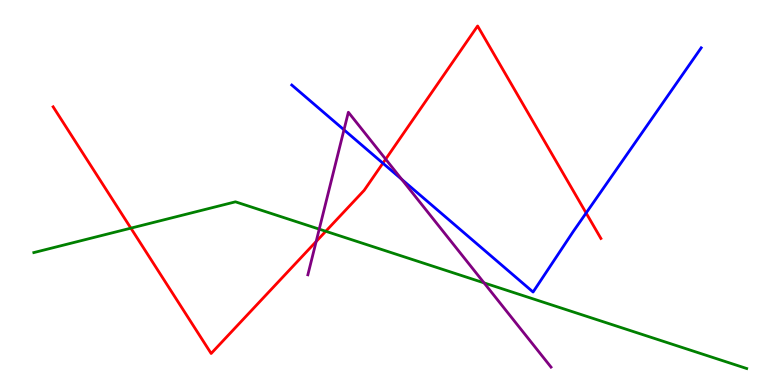[{'lines': ['blue', 'red'], 'intersections': [{'x': 4.94, 'y': 5.76}, {'x': 7.56, 'y': 4.47}]}, {'lines': ['green', 'red'], 'intersections': [{'x': 1.69, 'y': 4.07}, {'x': 4.2, 'y': 3.99}]}, {'lines': ['purple', 'red'], 'intersections': [{'x': 4.08, 'y': 3.73}, {'x': 4.98, 'y': 5.87}]}, {'lines': ['blue', 'green'], 'intersections': []}, {'lines': ['blue', 'purple'], 'intersections': [{'x': 4.44, 'y': 6.63}, {'x': 5.18, 'y': 5.34}]}, {'lines': ['green', 'purple'], 'intersections': [{'x': 4.12, 'y': 4.05}, {'x': 6.25, 'y': 2.65}]}]